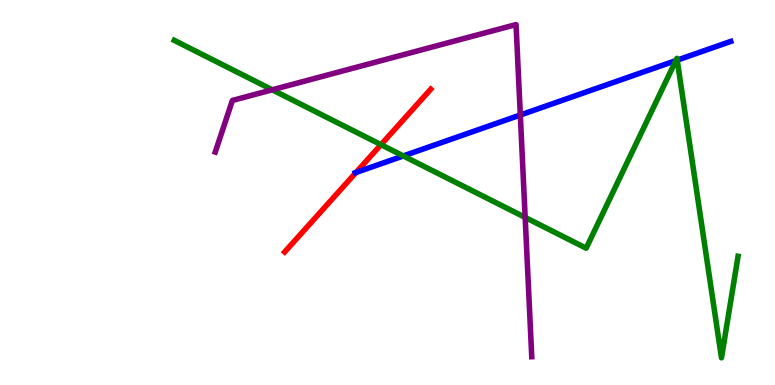[{'lines': ['blue', 'red'], 'intersections': [{'x': 4.59, 'y': 5.52}]}, {'lines': ['green', 'red'], 'intersections': [{'x': 4.92, 'y': 6.24}]}, {'lines': ['purple', 'red'], 'intersections': []}, {'lines': ['blue', 'green'], 'intersections': [{'x': 5.2, 'y': 5.95}, {'x': 8.72, 'y': 8.43}, {'x': 8.74, 'y': 8.44}]}, {'lines': ['blue', 'purple'], 'intersections': [{'x': 6.71, 'y': 7.01}]}, {'lines': ['green', 'purple'], 'intersections': [{'x': 3.51, 'y': 7.67}, {'x': 6.78, 'y': 4.35}]}]